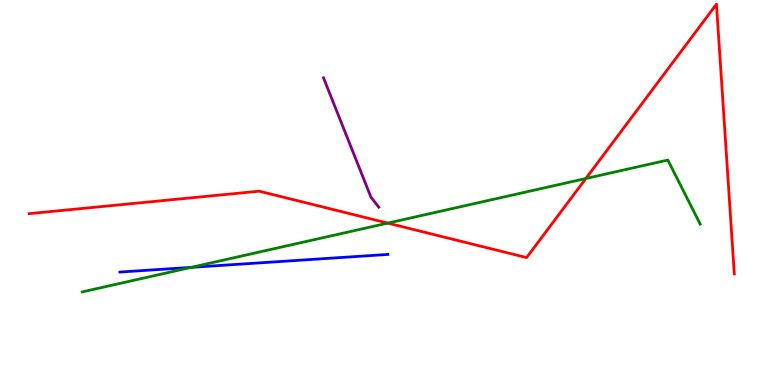[{'lines': ['blue', 'red'], 'intersections': []}, {'lines': ['green', 'red'], 'intersections': [{'x': 5.0, 'y': 4.2}, {'x': 7.56, 'y': 5.36}]}, {'lines': ['purple', 'red'], 'intersections': []}, {'lines': ['blue', 'green'], 'intersections': [{'x': 2.47, 'y': 3.06}]}, {'lines': ['blue', 'purple'], 'intersections': []}, {'lines': ['green', 'purple'], 'intersections': []}]